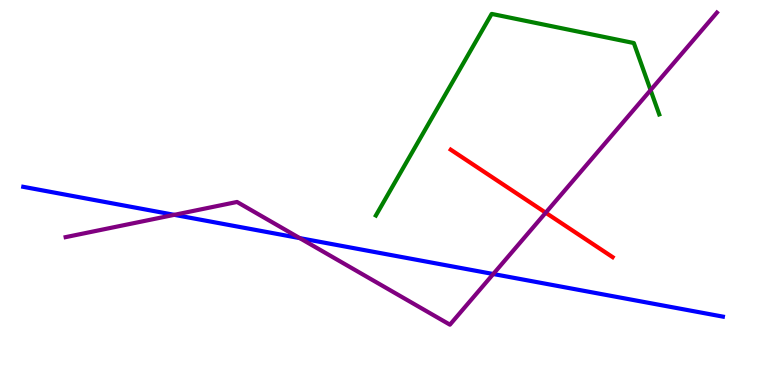[{'lines': ['blue', 'red'], 'intersections': []}, {'lines': ['green', 'red'], 'intersections': []}, {'lines': ['purple', 'red'], 'intersections': [{'x': 7.04, 'y': 4.47}]}, {'lines': ['blue', 'green'], 'intersections': []}, {'lines': ['blue', 'purple'], 'intersections': [{'x': 2.25, 'y': 4.42}, {'x': 3.87, 'y': 3.82}, {'x': 6.36, 'y': 2.88}]}, {'lines': ['green', 'purple'], 'intersections': [{'x': 8.39, 'y': 7.66}]}]